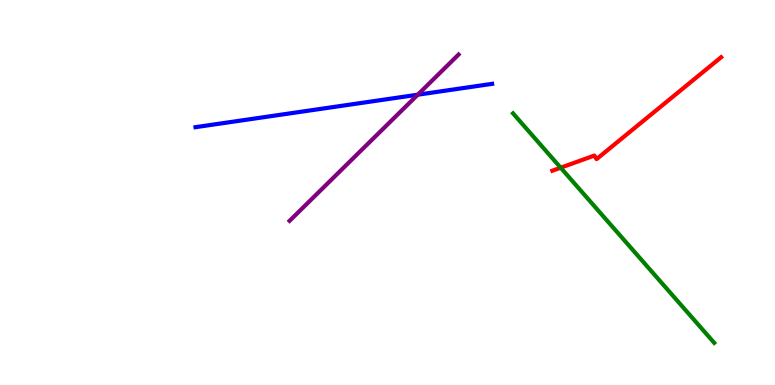[{'lines': ['blue', 'red'], 'intersections': []}, {'lines': ['green', 'red'], 'intersections': [{'x': 7.23, 'y': 5.64}]}, {'lines': ['purple', 'red'], 'intersections': []}, {'lines': ['blue', 'green'], 'intersections': []}, {'lines': ['blue', 'purple'], 'intersections': [{'x': 5.39, 'y': 7.54}]}, {'lines': ['green', 'purple'], 'intersections': []}]